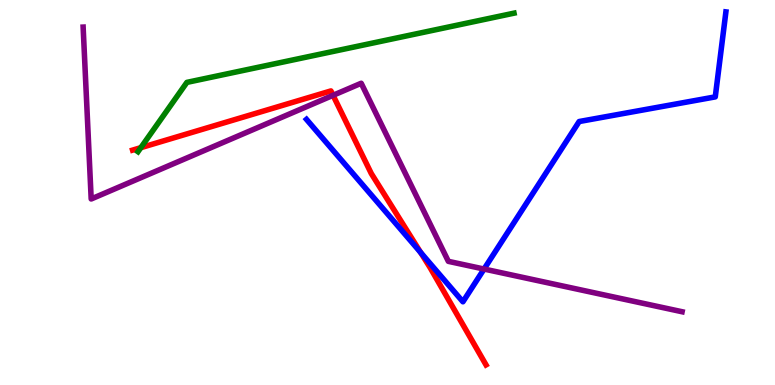[{'lines': ['blue', 'red'], 'intersections': [{'x': 5.43, 'y': 3.44}]}, {'lines': ['green', 'red'], 'intersections': [{'x': 1.82, 'y': 6.16}]}, {'lines': ['purple', 'red'], 'intersections': [{'x': 4.3, 'y': 7.52}]}, {'lines': ['blue', 'green'], 'intersections': []}, {'lines': ['blue', 'purple'], 'intersections': [{'x': 6.25, 'y': 3.01}]}, {'lines': ['green', 'purple'], 'intersections': []}]